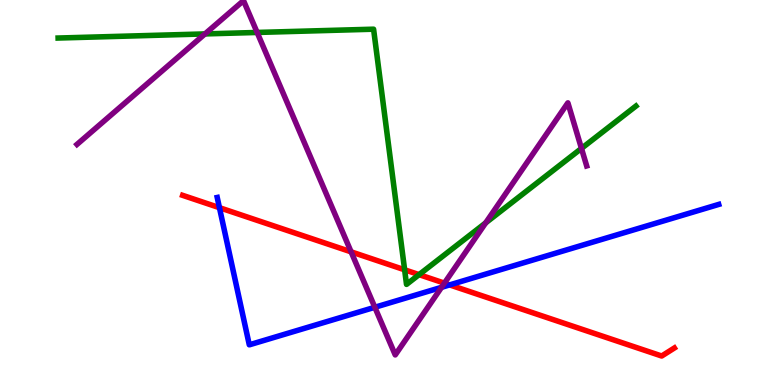[{'lines': ['blue', 'red'], 'intersections': [{'x': 2.83, 'y': 4.61}, {'x': 5.8, 'y': 2.6}]}, {'lines': ['green', 'red'], 'intersections': [{'x': 5.22, 'y': 2.99}, {'x': 5.41, 'y': 2.87}]}, {'lines': ['purple', 'red'], 'intersections': [{'x': 4.53, 'y': 3.46}, {'x': 5.73, 'y': 2.65}]}, {'lines': ['blue', 'green'], 'intersections': []}, {'lines': ['blue', 'purple'], 'intersections': [{'x': 4.84, 'y': 2.02}, {'x': 5.7, 'y': 2.54}]}, {'lines': ['green', 'purple'], 'intersections': [{'x': 2.64, 'y': 9.12}, {'x': 3.32, 'y': 9.16}, {'x': 6.27, 'y': 4.21}, {'x': 7.5, 'y': 6.15}]}]